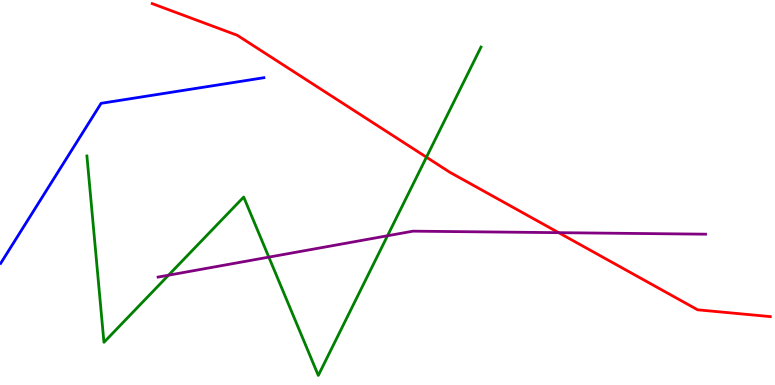[{'lines': ['blue', 'red'], 'intersections': []}, {'lines': ['green', 'red'], 'intersections': [{'x': 5.5, 'y': 5.92}]}, {'lines': ['purple', 'red'], 'intersections': [{'x': 7.21, 'y': 3.96}]}, {'lines': ['blue', 'green'], 'intersections': []}, {'lines': ['blue', 'purple'], 'intersections': []}, {'lines': ['green', 'purple'], 'intersections': [{'x': 2.17, 'y': 2.85}, {'x': 3.47, 'y': 3.32}, {'x': 5.0, 'y': 3.88}]}]